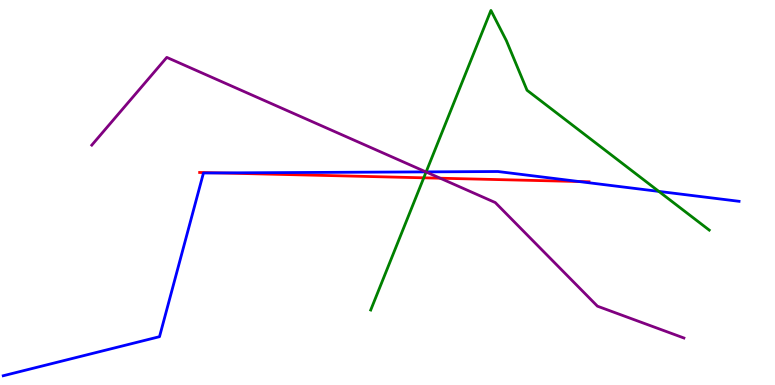[{'lines': ['blue', 'red'], 'intersections': [{'x': 2.82, 'y': 5.51}, {'x': 7.47, 'y': 5.29}]}, {'lines': ['green', 'red'], 'intersections': [{'x': 5.47, 'y': 5.38}]}, {'lines': ['purple', 'red'], 'intersections': [{'x': 5.68, 'y': 5.37}]}, {'lines': ['blue', 'green'], 'intersections': [{'x': 5.5, 'y': 5.54}, {'x': 8.5, 'y': 5.03}]}, {'lines': ['blue', 'purple'], 'intersections': [{'x': 5.49, 'y': 5.54}]}, {'lines': ['green', 'purple'], 'intersections': [{'x': 5.5, 'y': 5.53}]}]